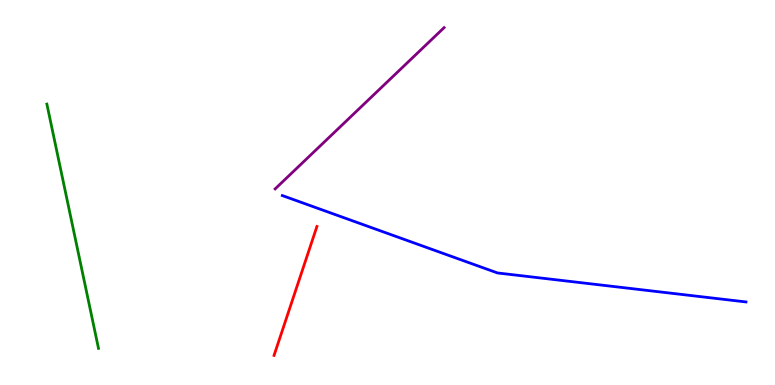[{'lines': ['blue', 'red'], 'intersections': []}, {'lines': ['green', 'red'], 'intersections': []}, {'lines': ['purple', 'red'], 'intersections': []}, {'lines': ['blue', 'green'], 'intersections': []}, {'lines': ['blue', 'purple'], 'intersections': []}, {'lines': ['green', 'purple'], 'intersections': []}]